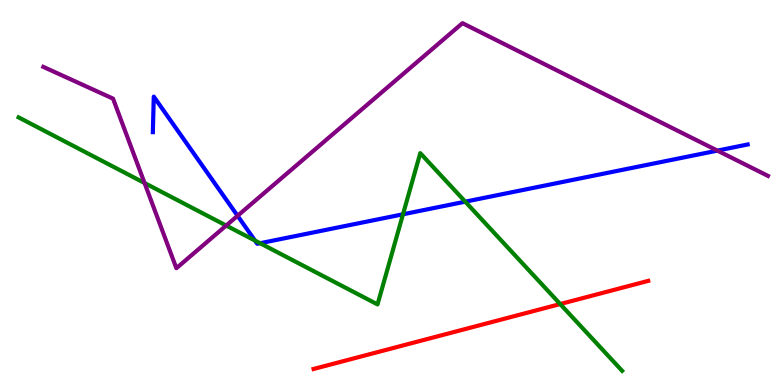[{'lines': ['blue', 'red'], 'intersections': []}, {'lines': ['green', 'red'], 'intersections': [{'x': 7.23, 'y': 2.1}]}, {'lines': ['purple', 'red'], 'intersections': []}, {'lines': ['blue', 'green'], 'intersections': [{'x': 3.29, 'y': 3.75}, {'x': 3.36, 'y': 3.68}, {'x': 5.2, 'y': 4.43}, {'x': 6.0, 'y': 4.76}]}, {'lines': ['blue', 'purple'], 'intersections': [{'x': 3.07, 'y': 4.39}, {'x': 9.26, 'y': 6.09}]}, {'lines': ['green', 'purple'], 'intersections': [{'x': 1.87, 'y': 5.25}, {'x': 2.92, 'y': 4.14}]}]